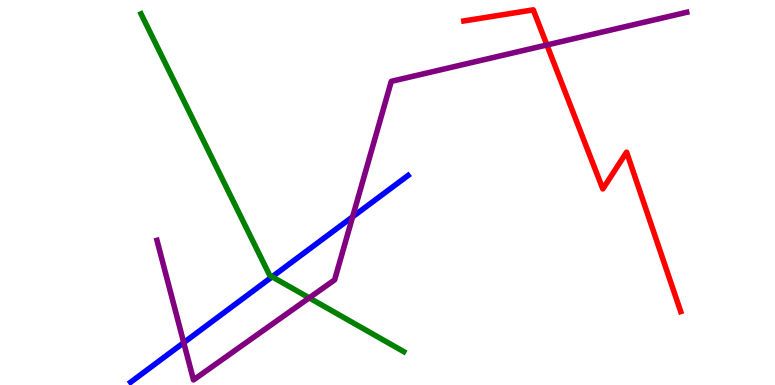[{'lines': ['blue', 'red'], 'intersections': []}, {'lines': ['green', 'red'], 'intersections': []}, {'lines': ['purple', 'red'], 'intersections': [{'x': 7.06, 'y': 8.83}]}, {'lines': ['blue', 'green'], 'intersections': [{'x': 3.51, 'y': 2.81}]}, {'lines': ['blue', 'purple'], 'intersections': [{'x': 2.37, 'y': 1.1}, {'x': 4.55, 'y': 4.37}]}, {'lines': ['green', 'purple'], 'intersections': [{'x': 3.99, 'y': 2.26}]}]